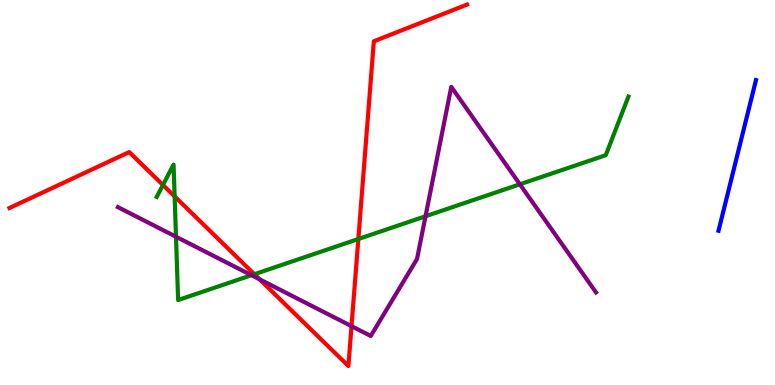[{'lines': ['blue', 'red'], 'intersections': []}, {'lines': ['green', 'red'], 'intersections': [{'x': 2.1, 'y': 5.2}, {'x': 2.25, 'y': 4.9}, {'x': 3.28, 'y': 2.88}, {'x': 4.62, 'y': 3.79}]}, {'lines': ['purple', 'red'], 'intersections': [{'x': 3.35, 'y': 2.74}, {'x': 4.54, 'y': 1.53}]}, {'lines': ['blue', 'green'], 'intersections': []}, {'lines': ['blue', 'purple'], 'intersections': []}, {'lines': ['green', 'purple'], 'intersections': [{'x': 2.27, 'y': 3.85}, {'x': 3.25, 'y': 2.85}, {'x': 5.49, 'y': 4.38}, {'x': 6.71, 'y': 5.21}]}]